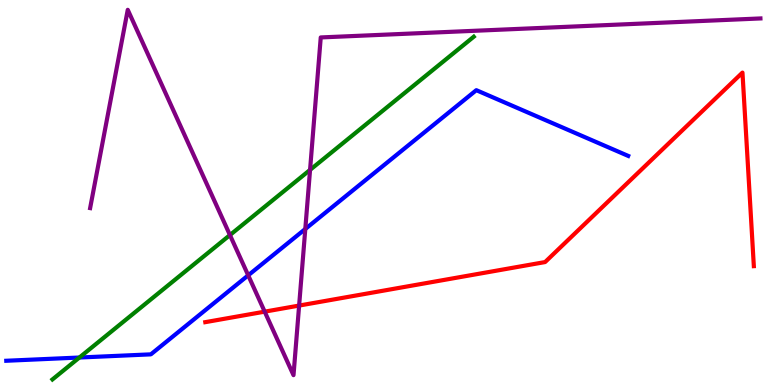[{'lines': ['blue', 'red'], 'intersections': []}, {'lines': ['green', 'red'], 'intersections': []}, {'lines': ['purple', 'red'], 'intersections': [{'x': 3.42, 'y': 1.91}, {'x': 3.86, 'y': 2.06}]}, {'lines': ['blue', 'green'], 'intersections': [{'x': 1.02, 'y': 0.714}]}, {'lines': ['blue', 'purple'], 'intersections': [{'x': 3.2, 'y': 2.85}, {'x': 3.94, 'y': 4.05}]}, {'lines': ['green', 'purple'], 'intersections': [{'x': 2.97, 'y': 3.89}, {'x': 4.0, 'y': 5.59}]}]